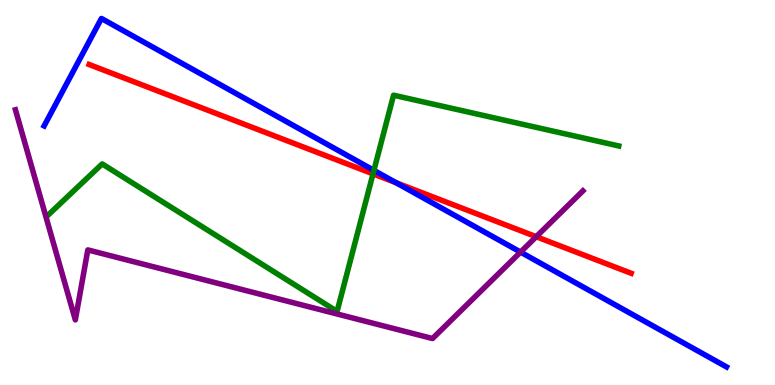[{'lines': ['blue', 'red'], 'intersections': [{'x': 5.11, 'y': 5.25}]}, {'lines': ['green', 'red'], 'intersections': [{'x': 4.81, 'y': 5.48}]}, {'lines': ['purple', 'red'], 'intersections': [{'x': 6.92, 'y': 3.85}]}, {'lines': ['blue', 'green'], 'intersections': [{'x': 4.82, 'y': 5.57}]}, {'lines': ['blue', 'purple'], 'intersections': [{'x': 6.72, 'y': 3.45}]}, {'lines': ['green', 'purple'], 'intersections': []}]